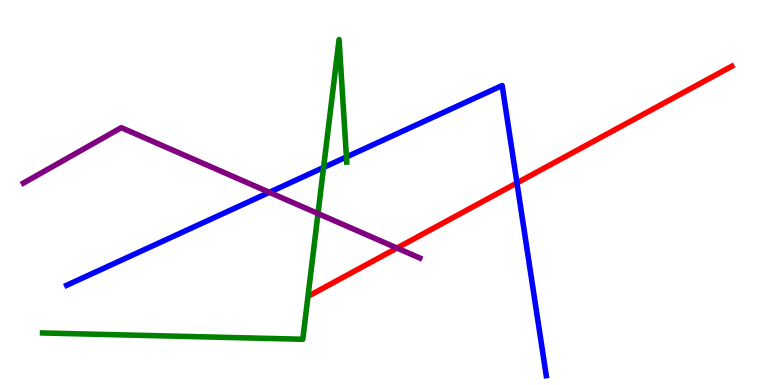[{'lines': ['blue', 'red'], 'intersections': [{'x': 6.67, 'y': 5.25}]}, {'lines': ['green', 'red'], 'intersections': []}, {'lines': ['purple', 'red'], 'intersections': [{'x': 5.12, 'y': 3.56}]}, {'lines': ['blue', 'green'], 'intersections': [{'x': 4.18, 'y': 5.65}, {'x': 4.47, 'y': 5.92}]}, {'lines': ['blue', 'purple'], 'intersections': [{'x': 3.48, 'y': 5.0}]}, {'lines': ['green', 'purple'], 'intersections': [{'x': 4.1, 'y': 4.45}]}]